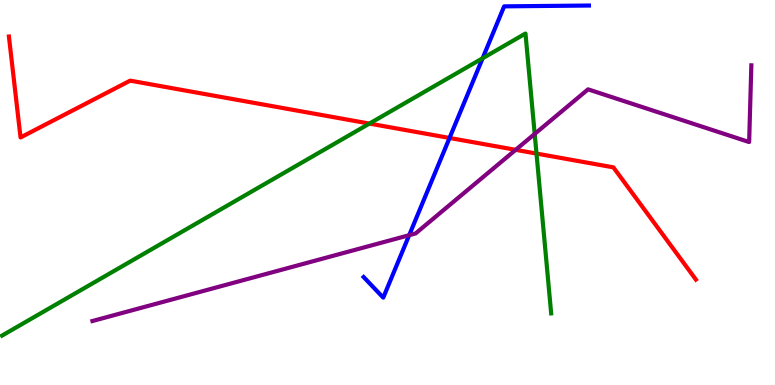[{'lines': ['blue', 'red'], 'intersections': [{'x': 5.8, 'y': 6.42}]}, {'lines': ['green', 'red'], 'intersections': [{'x': 4.77, 'y': 6.79}, {'x': 6.92, 'y': 6.01}]}, {'lines': ['purple', 'red'], 'intersections': [{'x': 6.65, 'y': 6.11}]}, {'lines': ['blue', 'green'], 'intersections': [{'x': 6.23, 'y': 8.49}]}, {'lines': ['blue', 'purple'], 'intersections': [{'x': 5.28, 'y': 3.89}]}, {'lines': ['green', 'purple'], 'intersections': [{'x': 6.9, 'y': 6.52}]}]